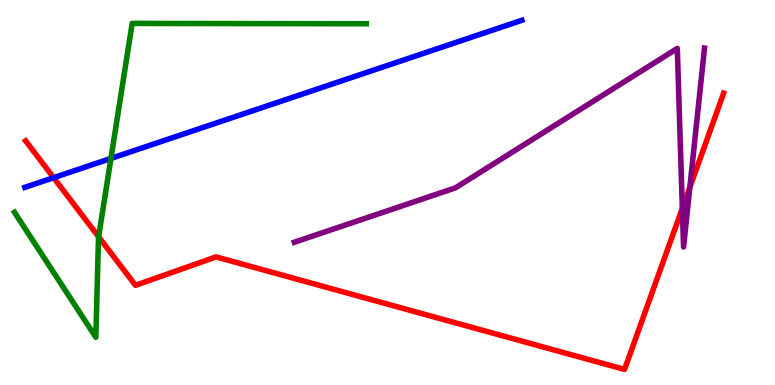[{'lines': ['blue', 'red'], 'intersections': [{'x': 0.692, 'y': 5.38}]}, {'lines': ['green', 'red'], 'intersections': [{'x': 1.27, 'y': 3.85}]}, {'lines': ['purple', 'red'], 'intersections': [{'x': 8.8, 'y': 4.59}, {'x': 8.9, 'y': 5.13}]}, {'lines': ['blue', 'green'], 'intersections': [{'x': 1.43, 'y': 5.89}]}, {'lines': ['blue', 'purple'], 'intersections': []}, {'lines': ['green', 'purple'], 'intersections': []}]